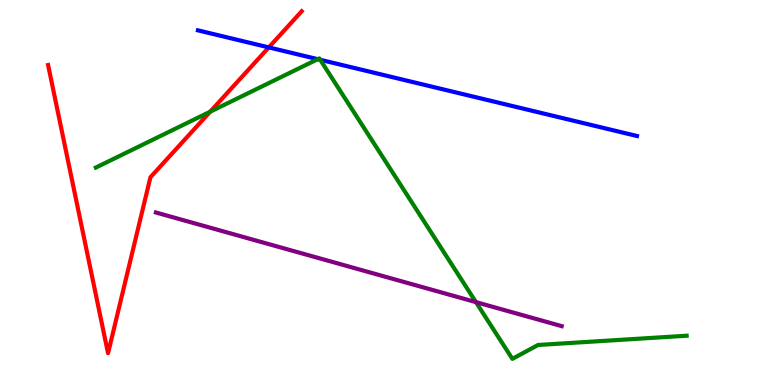[{'lines': ['blue', 'red'], 'intersections': [{'x': 3.47, 'y': 8.77}]}, {'lines': ['green', 'red'], 'intersections': [{'x': 2.71, 'y': 7.1}]}, {'lines': ['purple', 'red'], 'intersections': []}, {'lines': ['blue', 'green'], 'intersections': [{'x': 4.1, 'y': 8.46}, {'x': 4.13, 'y': 8.45}]}, {'lines': ['blue', 'purple'], 'intersections': []}, {'lines': ['green', 'purple'], 'intersections': [{'x': 6.14, 'y': 2.15}]}]